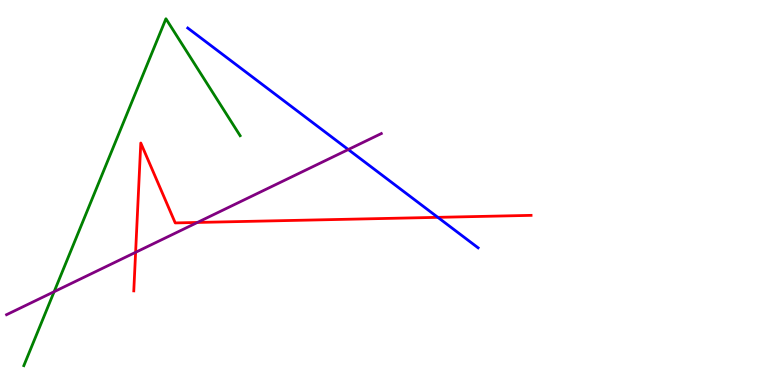[{'lines': ['blue', 'red'], 'intersections': [{'x': 5.65, 'y': 4.35}]}, {'lines': ['green', 'red'], 'intersections': []}, {'lines': ['purple', 'red'], 'intersections': [{'x': 1.75, 'y': 3.45}, {'x': 2.55, 'y': 4.22}]}, {'lines': ['blue', 'green'], 'intersections': []}, {'lines': ['blue', 'purple'], 'intersections': [{'x': 4.49, 'y': 6.12}]}, {'lines': ['green', 'purple'], 'intersections': [{'x': 0.698, 'y': 2.42}]}]